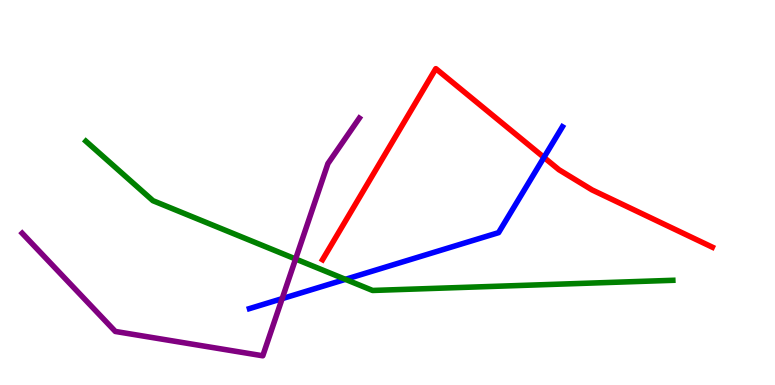[{'lines': ['blue', 'red'], 'intersections': [{'x': 7.02, 'y': 5.91}]}, {'lines': ['green', 'red'], 'intersections': []}, {'lines': ['purple', 'red'], 'intersections': []}, {'lines': ['blue', 'green'], 'intersections': [{'x': 4.46, 'y': 2.74}]}, {'lines': ['blue', 'purple'], 'intersections': [{'x': 3.64, 'y': 2.24}]}, {'lines': ['green', 'purple'], 'intersections': [{'x': 3.81, 'y': 3.27}]}]